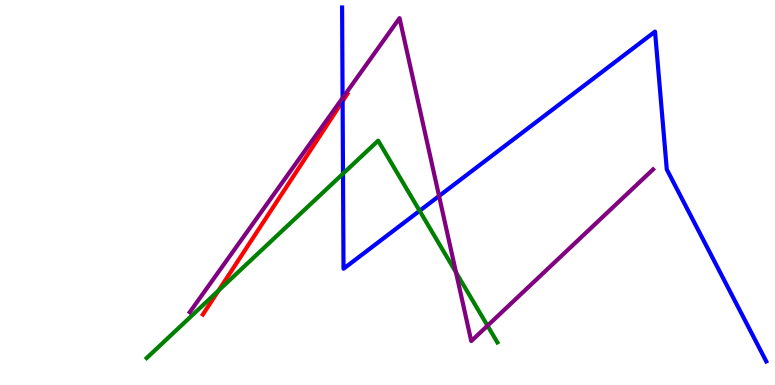[{'lines': ['blue', 'red'], 'intersections': [{'x': 4.42, 'y': 7.37}]}, {'lines': ['green', 'red'], 'intersections': [{'x': 2.82, 'y': 2.45}]}, {'lines': ['purple', 'red'], 'intersections': []}, {'lines': ['blue', 'green'], 'intersections': [{'x': 4.43, 'y': 5.49}, {'x': 5.41, 'y': 4.52}]}, {'lines': ['blue', 'purple'], 'intersections': [{'x': 4.42, 'y': 7.46}, {'x': 5.67, 'y': 4.91}]}, {'lines': ['green', 'purple'], 'intersections': [{'x': 5.88, 'y': 2.92}, {'x': 6.29, 'y': 1.54}]}]